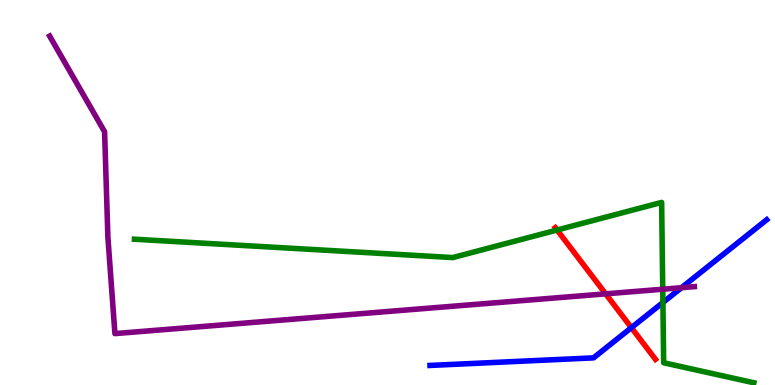[{'lines': ['blue', 'red'], 'intersections': [{'x': 8.15, 'y': 1.49}]}, {'lines': ['green', 'red'], 'intersections': [{'x': 7.19, 'y': 4.03}]}, {'lines': ['purple', 'red'], 'intersections': [{'x': 7.81, 'y': 2.37}]}, {'lines': ['blue', 'green'], 'intersections': [{'x': 8.55, 'y': 2.14}]}, {'lines': ['blue', 'purple'], 'intersections': [{'x': 8.79, 'y': 2.53}]}, {'lines': ['green', 'purple'], 'intersections': [{'x': 8.55, 'y': 2.49}]}]